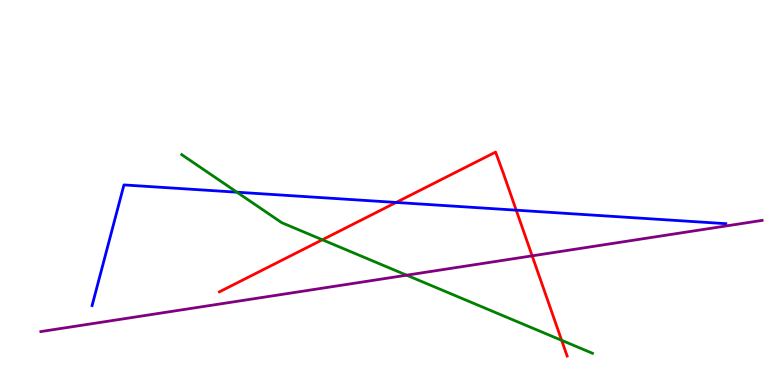[{'lines': ['blue', 'red'], 'intersections': [{'x': 5.11, 'y': 4.74}, {'x': 6.66, 'y': 4.54}]}, {'lines': ['green', 'red'], 'intersections': [{'x': 4.16, 'y': 3.77}, {'x': 7.25, 'y': 1.16}]}, {'lines': ['purple', 'red'], 'intersections': [{'x': 6.87, 'y': 3.35}]}, {'lines': ['blue', 'green'], 'intersections': [{'x': 3.06, 'y': 5.01}]}, {'lines': ['blue', 'purple'], 'intersections': []}, {'lines': ['green', 'purple'], 'intersections': [{'x': 5.25, 'y': 2.85}]}]